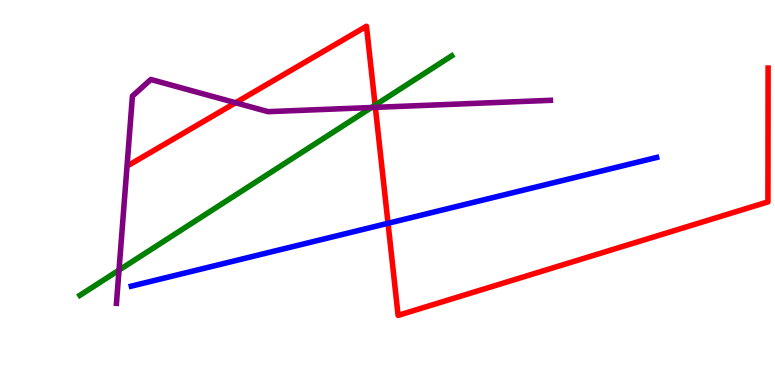[{'lines': ['blue', 'red'], 'intersections': [{'x': 5.01, 'y': 4.2}]}, {'lines': ['green', 'red'], 'intersections': [{'x': 4.84, 'y': 7.27}]}, {'lines': ['purple', 'red'], 'intersections': [{'x': 3.04, 'y': 7.33}, {'x': 4.84, 'y': 7.21}]}, {'lines': ['blue', 'green'], 'intersections': []}, {'lines': ['blue', 'purple'], 'intersections': []}, {'lines': ['green', 'purple'], 'intersections': [{'x': 1.54, 'y': 2.98}, {'x': 4.79, 'y': 7.21}]}]